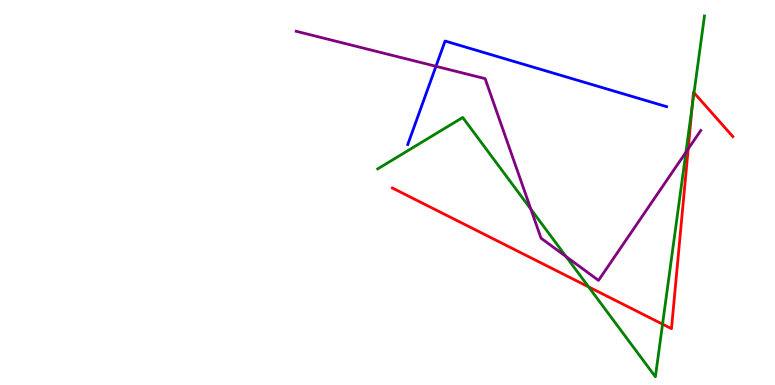[{'lines': ['blue', 'red'], 'intersections': []}, {'lines': ['green', 'red'], 'intersections': [{'x': 7.59, 'y': 2.55}, {'x': 8.55, 'y': 1.58}, {'x': 8.93, 'y': 7.23}, {'x': 8.96, 'y': 7.59}]}, {'lines': ['purple', 'red'], 'intersections': [{'x': 8.88, 'y': 6.13}]}, {'lines': ['blue', 'green'], 'intersections': []}, {'lines': ['blue', 'purple'], 'intersections': [{'x': 5.63, 'y': 8.28}]}, {'lines': ['green', 'purple'], 'intersections': [{'x': 6.85, 'y': 4.57}, {'x': 7.3, 'y': 3.34}, {'x': 8.85, 'y': 6.05}]}]